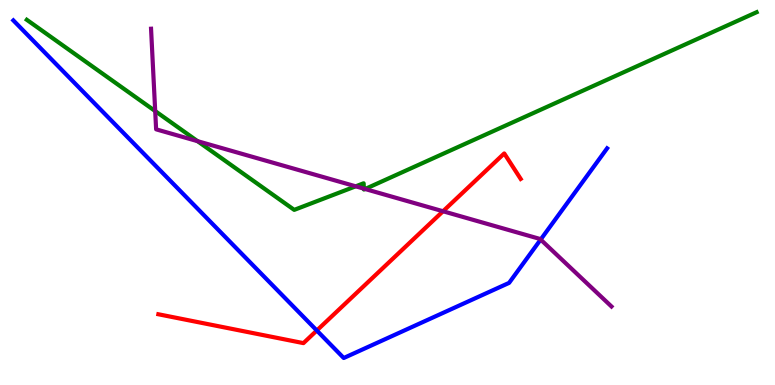[{'lines': ['blue', 'red'], 'intersections': [{'x': 4.09, 'y': 1.42}]}, {'lines': ['green', 'red'], 'intersections': []}, {'lines': ['purple', 'red'], 'intersections': [{'x': 5.72, 'y': 4.51}]}, {'lines': ['blue', 'green'], 'intersections': []}, {'lines': ['blue', 'purple'], 'intersections': [{'x': 6.98, 'y': 3.78}]}, {'lines': ['green', 'purple'], 'intersections': [{'x': 2.0, 'y': 7.12}, {'x': 2.55, 'y': 6.33}, {'x': 4.59, 'y': 5.16}, {'x': 4.69, 'y': 5.1}, {'x': 4.71, 'y': 5.09}]}]